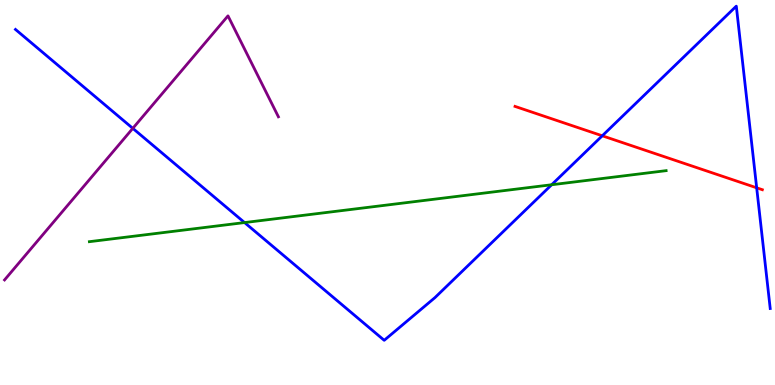[{'lines': ['blue', 'red'], 'intersections': [{'x': 7.77, 'y': 6.47}, {'x': 9.76, 'y': 5.12}]}, {'lines': ['green', 'red'], 'intersections': []}, {'lines': ['purple', 'red'], 'intersections': []}, {'lines': ['blue', 'green'], 'intersections': [{'x': 3.16, 'y': 4.22}, {'x': 7.12, 'y': 5.2}]}, {'lines': ['blue', 'purple'], 'intersections': [{'x': 1.71, 'y': 6.67}]}, {'lines': ['green', 'purple'], 'intersections': []}]